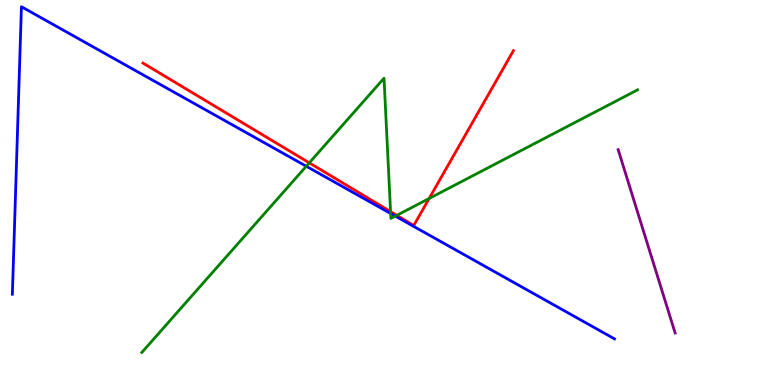[{'lines': ['blue', 'red'], 'intersections': []}, {'lines': ['green', 'red'], 'intersections': [{'x': 3.99, 'y': 5.77}, {'x': 5.04, 'y': 4.5}, {'x': 5.12, 'y': 4.41}, {'x': 5.54, 'y': 4.84}]}, {'lines': ['purple', 'red'], 'intersections': []}, {'lines': ['blue', 'green'], 'intersections': [{'x': 3.95, 'y': 5.68}, {'x': 5.04, 'y': 4.45}, {'x': 5.1, 'y': 4.39}]}, {'lines': ['blue', 'purple'], 'intersections': []}, {'lines': ['green', 'purple'], 'intersections': []}]